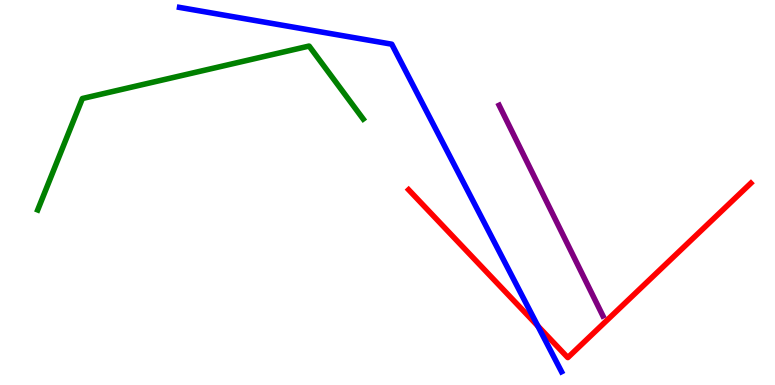[{'lines': ['blue', 'red'], 'intersections': [{'x': 6.94, 'y': 1.53}]}, {'lines': ['green', 'red'], 'intersections': []}, {'lines': ['purple', 'red'], 'intersections': []}, {'lines': ['blue', 'green'], 'intersections': []}, {'lines': ['blue', 'purple'], 'intersections': []}, {'lines': ['green', 'purple'], 'intersections': []}]